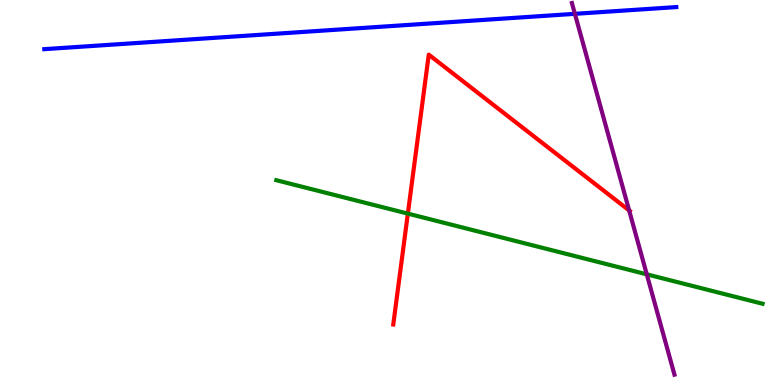[{'lines': ['blue', 'red'], 'intersections': []}, {'lines': ['green', 'red'], 'intersections': [{'x': 5.26, 'y': 4.45}]}, {'lines': ['purple', 'red'], 'intersections': [{'x': 8.12, 'y': 4.53}]}, {'lines': ['blue', 'green'], 'intersections': []}, {'lines': ['blue', 'purple'], 'intersections': [{'x': 7.42, 'y': 9.64}]}, {'lines': ['green', 'purple'], 'intersections': [{'x': 8.35, 'y': 2.87}]}]